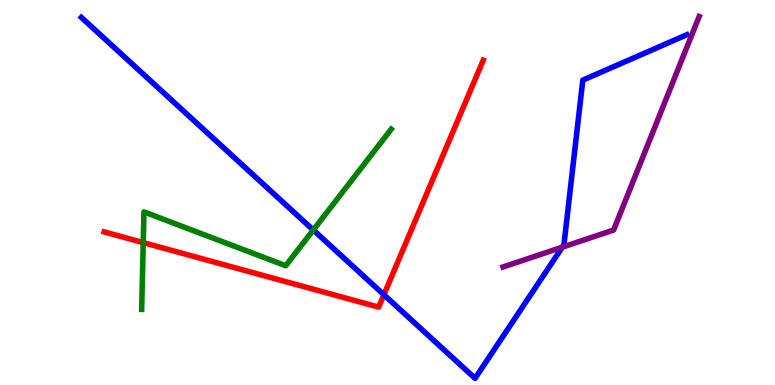[{'lines': ['blue', 'red'], 'intersections': [{'x': 4.95, 'y': 2.34}]}, {'lines': ['green', 'red'], 'intersections': [{'x': 1.85, 'y': 3.7}]}, {'lines': ['purple', 'red'], 'intersections': []}, {'lines': ['blue', 'green'], 'intersections': [{'x': 4.04, 'y': 4.03}]}, {'lines': ['blue', 'purple'], 'intersections': [{'x': 7.26, 'y': 3.58}]}, {'lines': ['green', 'purple'], 'intersections': []}]